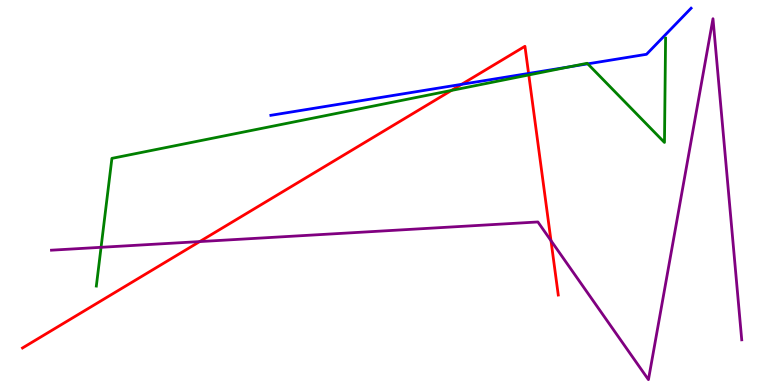[{'lines': ['blue', 'red'], 'intersections': [{'x': 5.96, 'y': 7.81}, {'x': 6.82, 'y': 8.09}]}, {'lines': ['green', 'red'], 'intersections': [{'x': 5.82, 'y': 7.65}, {'x': 6.82, 'y': 8.05}]}, {'lines': ['purple', 'red'], 'intersections': [{'x': 2.58, 'y': 3.73}, {'x': 7.11, 'y': 3.75}]}, {'lines': ['blue', 'green'], 'intersections': [{'x': 7.35, 'y': 8.27}, {'x': 7.58, 'y': 8.34}]}, {'lines': ['blue', 'purple'], 'intersections': []}, {'lines': ['green', 'purple'], 'intersections': [{'x': 1.3, 'y': 3.58}]}]